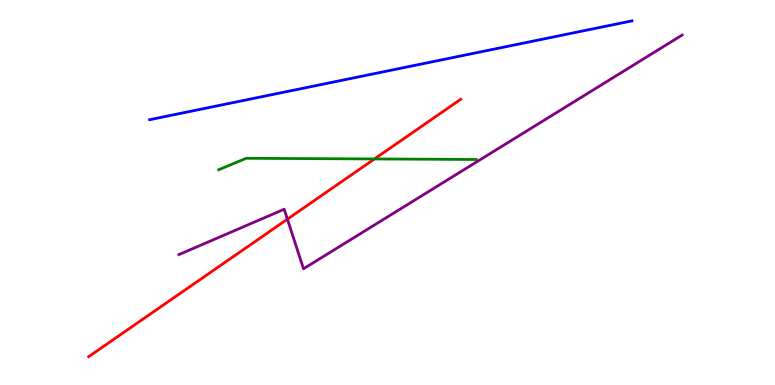[{'lines': ['blue', 'red'], 'intersections': []}, {'lines': ['green', 'red'], 'intersections': [{'x': 4.83, 'y': 5.87}]}, {'lines': ['purple', 'red'], 'intersections': [{'x': 3.71, 'y': 4.31}]}, {'lines': ['blue', 'green'], 'intersections': []}, {'lines': ['blue', 'purple'], 'intersections': []}, {'lines': ['green', 'purple'], 'intersections': []}]